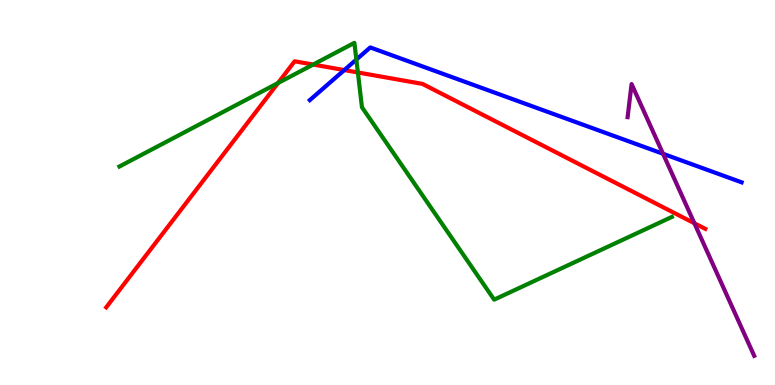[{'lines': ['blue', 'red'], 'intersections': [{'x': 4.44, 'y': 8.18}]}, {'lines': ['green', 'red'], 'intersections': [{'x': 3.59, 'y': 7.84}, {'x': 4.04, 'y': 8.32}, {'x': 4.62, 'y': 8.12}]}, {'lines': ['purple', 'red'], 'intersections': [{'x': 8.96, 'y': 4.2}]}, {'lines': ['blue', 'green'], 'intersections': [{'x': 4.6, 'y': 8.45}]}, {'lines': ['blue', 'purple'], 'intersections': [{'x': 8.56, 'y': 6.01}]}, {'lines': ['green', 'purple'], 'intersections': []}]